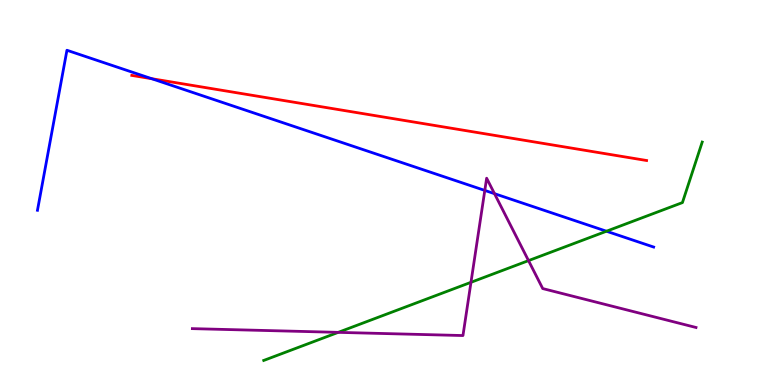[{'lines': ['blue', 'red'], 'intersections': [{'x': 1.96, 'y': 7.96}]}, {'lines': ['green', 'red'], 'intersections': []}, {'lines': ['purple', 'red'], 'intersections': []}, {'lines': ['blue', 'green'], 'intersections': [{'x': 7.83, 'y': 3.99}]}, {'lines': ['blue', 'purple'], 'intersections': [{'x': 6.26, 'y': 5.05}, {'x': 6.38, 'y': 4.97}]}, {'lines': ['green', 'purple'], 'intersections': [{'x': 4.36, 'y': 1.37}, {'x': 6.08, 'y': 2.67}, {'x': 6.82, 'y': 3.23}]}]